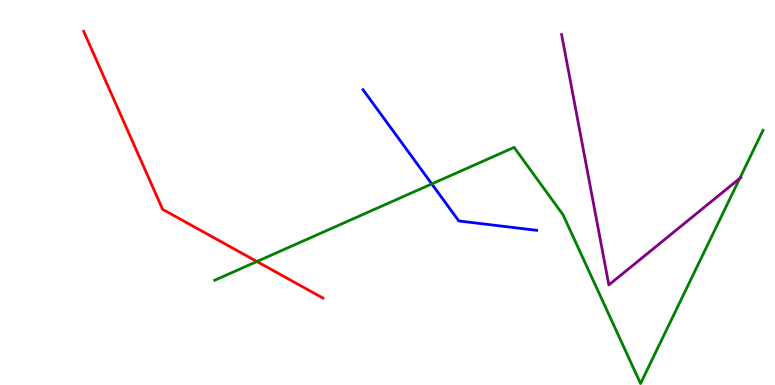[{'lines': ['blue', 'red'], 'intersections': []}, {'lines': ['green', 'red'], 'intersections': [{'x': 3.31, 'y': 3.21}]}, {'lines': ['purple', 'red'], 'intersections': []}, {'lines': ['blue', 'green'], 'intersections': [{'x': 5.57, 'y': 5.22}]}, {'lines': ['blue', 'purple'], 'intersections': []}, {'lines': ['green', 'purple'], 'intersections': [{'x': 9.55, 'y': 5.37}]}]